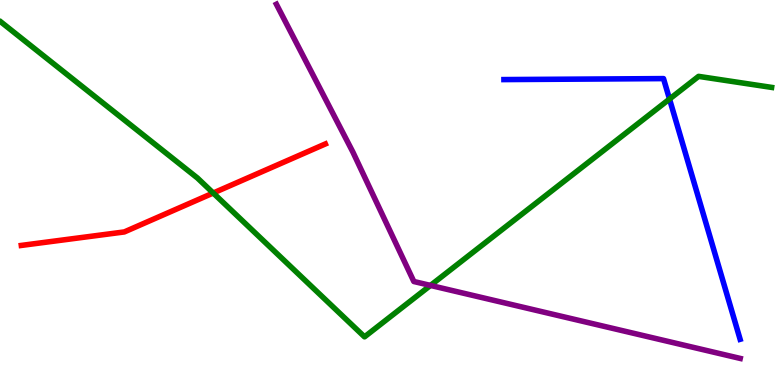[{'lines': ['blue', 'red'], 'intersections': []}, {'lines': ['green', 'red'], 'intersections': [{'x': 2.75, 'y': 4.99}]}, {'lines': ['purple', 'red'], 'intersections': []}, {'lines': ['blue', 'green'], 'intersections': [{'x': 8.64, 'y': 7.43}]}, {'lines': ['blue', 'purple'], 'intersections': []}, {'lines': ['green', 'purple'], 'intersections': [{'x': 5.55, 'y': 2.59}]}]